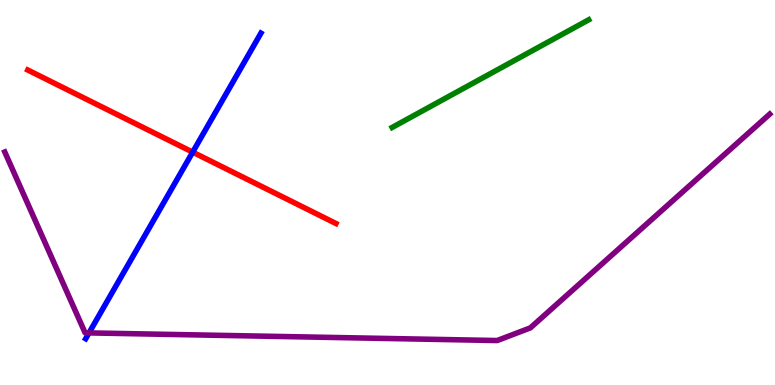[{'lines': ['blue', 'red'], 'intersections': [{'x': 2.49, 'y': 6.05}]}, {'lines': ['green', 'red'], 'intersections': []}, {'lines': ['purple', 'red'], 'intersections': []}, {'lines': ['blue', 'green'], 'intersections': []}, {'lines': ['blue', 'purple'], 'intersections': [{'x': 1.15, 'y': 1.35}]}, {'lines': ['green', 'purple'], 'intersections': []}]